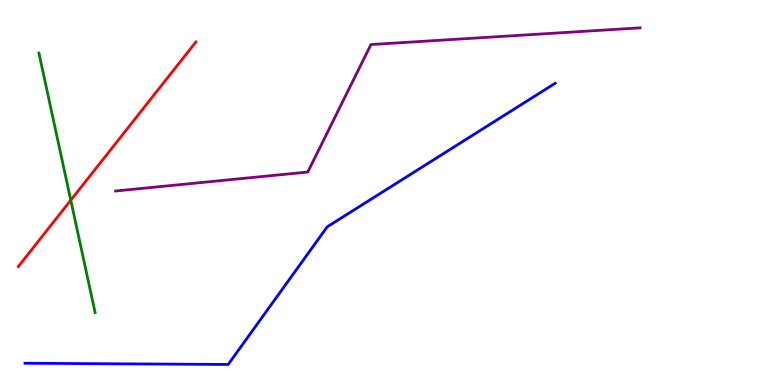[{'lines': ['blue', 'red'], 'intersections': []}, {'lines': ['green', 'red'], 'intersections': [{'x': 0.913, 'y': 4.8}]}, {'lines': ['purple', 'red'], 'intersections': []}, {'lines': ['blue', 'green'], 'intersections': []}, {'lines': ['blue', 'purple'], 'intersections': []}, {'lines': ['green', 'purple'], 'intersections': []}]